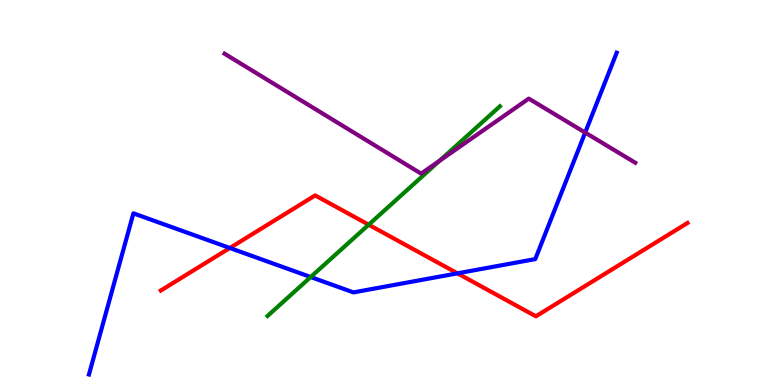[{'lines': ['blue', 'red'], 'intersections': [{'x': 2.97, 'y': 3.56}, {'x': 5.9, 'y': 2.9}]}, {'lines': ['green', 'red'], 'intersections': [{'x': 4.76, 'y': 4.16}]}, {'lines': ['purple', 'red'], 'intersections': []}, {'lines': ['blue', 'green'], 'intersections': [{'x': 4.01, 'y': 2.8}]}, {'lines': ['blue', 'purple'], 'intersections': [{'x': 7.55, 'y': 6.56}]}, {'lines': ['green', 'purple'], 'intersections': [{'x': 5.67, 'y': 5.82}]}]